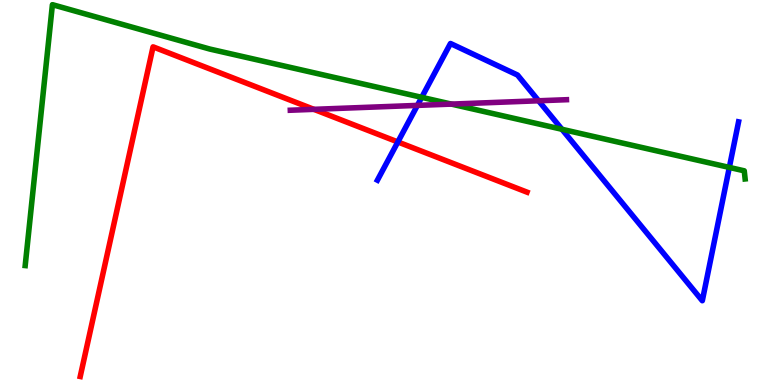[{'lines': ['blue', 'red'], 'intersections': [{'x': 5.13, 'y': 6.31}]}, {'lines': ['green', 'red'], 'intersections': []}, {'lines': ['purple', 'red'], 'intersections': [{'x': 4.05, 'y': 7.16}]}, {'lines': ['blue', 'green'], 'intersections': [{'x': 5.44, 'y': 7.47}, {'x': 7.25, 'y': 6.64}, {'x': 9.41, 'y': 5.65}]}, {'lines': ['blue', 'purple'], 'intersections': [{'x': 5.39, 'y': 7.26}, {'x': 6.95, 'y': 7.38}]}, {'lines': ['green', 'purple'], 'intersections': [{'x': 5.82, 'y': 7.3}]}]